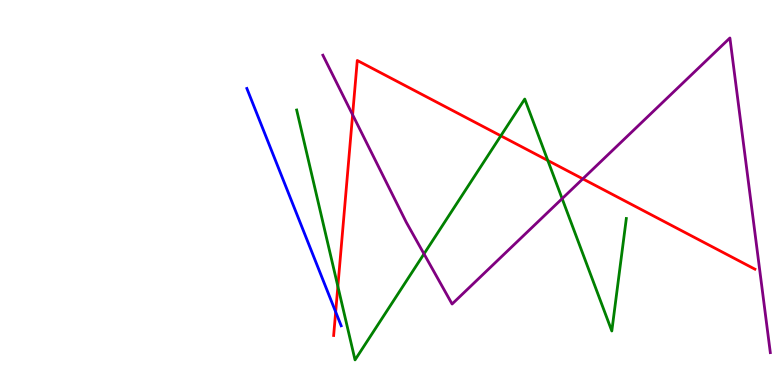[{'lines': ['blue', 'red'], 'intersections': [{'x': 4.33, 'y': 1.9}]}, {'lines': ['green', 'red'], 'intersections': [{'x': 4.36, 'y': 2.56}, {'x': 6.46, 'y': 6.47}, {'x': 7.07, 'y': 5.83}]}, {'lines': ['purple', 'red'], 'intersections': [{'x': 4.55, 'y': 7.02}, {'x': 7.52, 'y': 5.35}]}, {'lines': ['blue', 'green'], 'intersections': []}, {'lines': ['blue', 'purple'], 'intersections': []}, {'lines': ['green', 'purple'], 'intersections': [{'x': 5.47, 'y': 3.41}, {'x': 7.25, 'y': 4.84}]}]